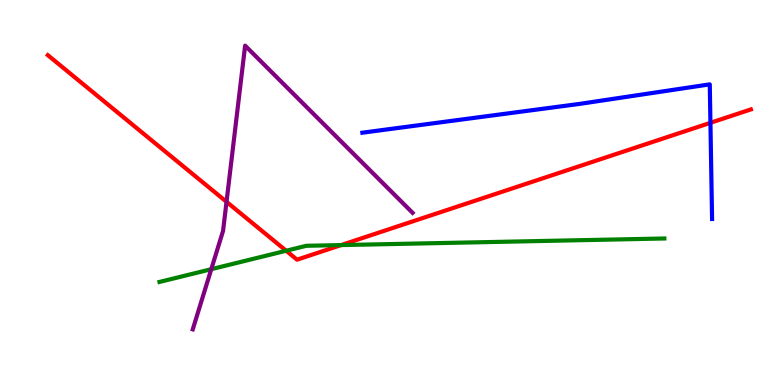[{'lines': ['blue', 'red'], 'intersections': [{'x': 9.17, 'y': 6.81}]}, {'lines': ['green', 'red'], 'intersections': [{'x': 3.69, 'y': 3.49}, {'x': 4.4, 'y': 3.63}]}, {'lines': ['purple', 'red'], 'intersections': [{'x': 2.92, 'y': 4.76}]}, {'lines': ['blue', 'green'], 'intersections': []}, {'lines': ['blue', 'purple'], 'intersections': []}, {'lines': ['green', 'purple'], 'intersections': [{'x': 2.73, 'y': 3.01}]}]